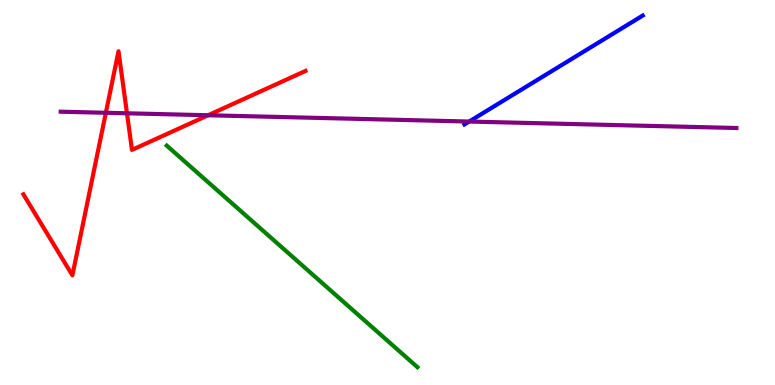[{'lines': ['blue', 'red'], 'intersections': []}, {'lines': ['green', 'red'], 'intersections': []}, {'lines': ['purple', 'red'], 'intersections': [{'x': 1.37, 'y': 7.07}, {'x': 1.64, 'y': 7.06}, {'x': 2.69, 'y': 7.01}]}, {'lines': ['blue', 'green'], 'intersections': []}, {'lines': ['blue', 'purple'], 'intersections': [{'x': 6.05, 'y': 6.84}]}, {'lines': ['green', 'purple'], 'intersections': []}]